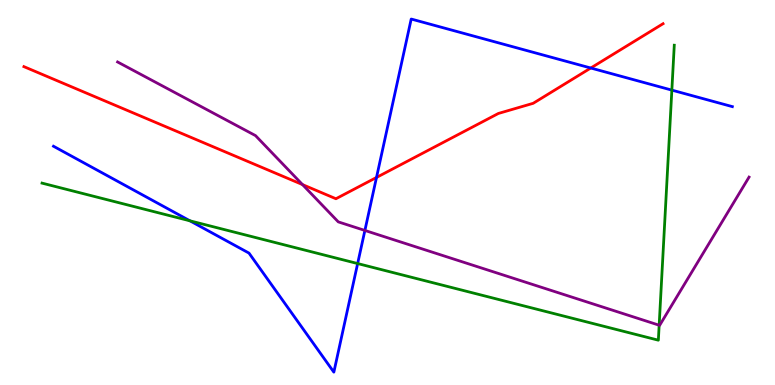[{'lines': ['blue', 'red'], 'intersections': [{'x': 4.86, 'y': 5.39}, {'x': 7.62, 'y': 8.23}]}, {'lines': ['green', 'red'], 'intersections': []}, {'lines': ['purple', 'red'], 'intersections': [{'x': 3.9, 'y': 5.21}]}, {'lines': ['blue', 'green'], 'intersections': [{'x': 2.45, 'y': 4.26}, {'x': 4.61, 'y': 3.15}, {'x': 8.67, 'y': 7.66}]}, {'lines': ['blue', 'purple'], 'intersections': [{'x': 4.71, 'y': 4.01}]}, {'lines': ['green', 'purple'], 'intersections': [{'x': 8.51, 'y': 1.55}]}]